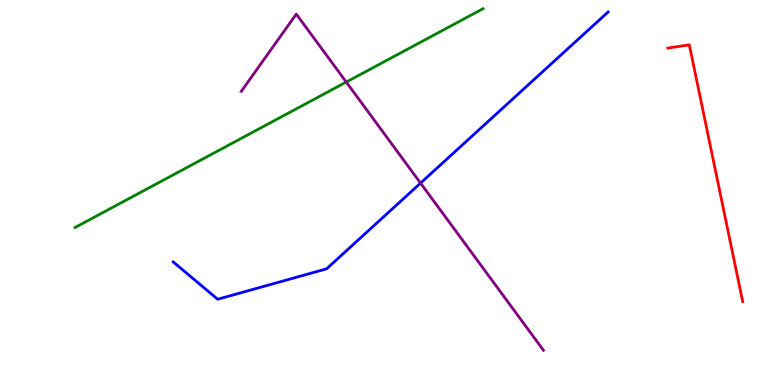[{'lines': ['blue', 'red'], 'intersections': []}, {'lines': ['green', 'red'], 'intersections': []}, {'lines': ['purple', 'red'], 'intersections': []}, {'lines': ['blue', 'green'], 'intersections': []}, {'lines': ['blue', 'purple'], 'intersections': [{'x': 5.43, 'y': 5.24}]}, {'lines': ['green', 'purple'], 'intersections': [{'x': 4.47, 'y': 7.87}]}]